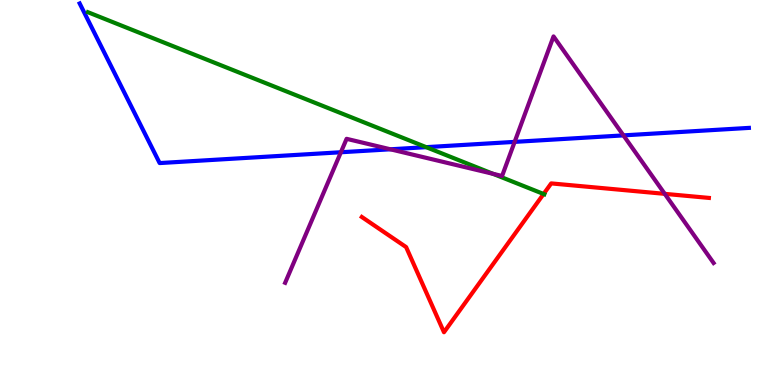[{'lines': ['blue', 'red'], 'intersections': []}, {'lines': ['green', 'red'], 'intersections': [{'x': 7.01, 'y': 4.96}]}, {'lines': ['purple', 'red'], 'intersections': [{'x': 8.58, 'y': 4.96}]}, {'lines': ['blue', 'green'], 'intersections': [{'x': 5.5, 'y': 6.18}]}, {'lines': ['blue', 'purple'], 'intersections': [{'x': 4.4, 'y': 6.05}, {'x': 5.04, 'y': 6.12}, {'x': 6.64, 'y': 6.31}, {'x': 8.04, 'y': 6.48}]}, {'lines': ['green', 'purple'], 'intersections': [{'x': 6.36, 'y': 5.49}]}]